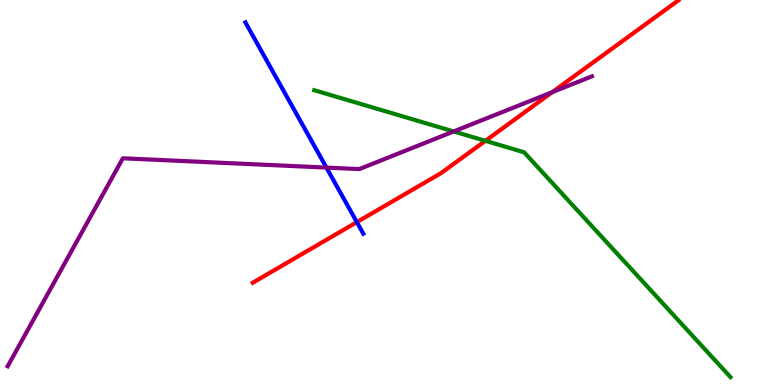[{'lines': ['blue', 'red'], 'intersections': [{'x': 4.6, 'y': 4.23}]}, {'lines': ['green', 'red'], 'intersections': [{'x': 6.26, 'y': 6.34}]}, {'lines': ['purple', 'red'], 'intersections': [{'x': 7.13, 'y': 7.61}]}, {'lines': ['blue', 'green'], 'intersections': []}, {'lines': ['blue', 'purple'], 'intersections': [{'x': 4.21, 'y': 5.65}]}, {'lines': ['green', 'purple'], 'intersections': [{'x': 5.85, 'y': 6.59}]}]